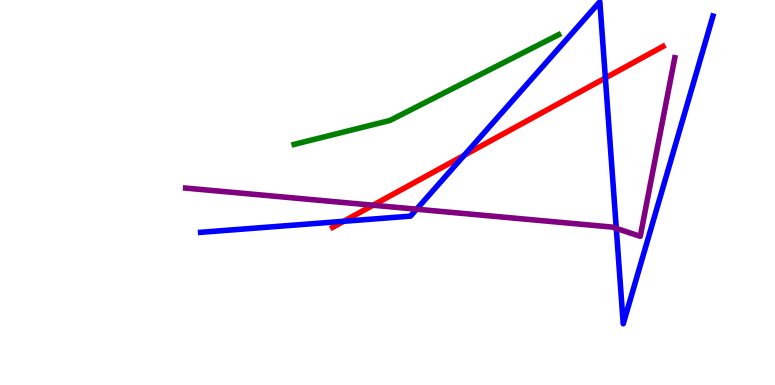[{'lines': ['blue', 'red'], 'intersections': [{'x': 4.44, 'y': 4.25}, {'x': 5.99, 'y': 5.97}, {'x': 7.81, 'y': 7.97}]}, {'lines': ['green', 'red'], 'intersections': []}, {'lines': ['purple', 'red'], 'intersections': [{'x': 4.81, 'y': 4.67}]}, {'lines': ['blue', 'green'], 'intersections': []}, {'lines': ['blue', 'purple'], 'intersections': [{'x': 5.38, 'y': 4.57}, {'x': 7.95, 'y': 4.07}]}, {'lines': ['green', 'purple'], 'intersections': []}]